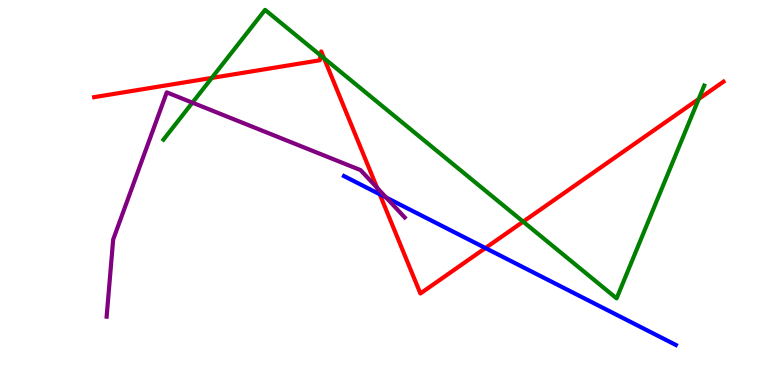[{'lines': ['blue', 'red'], 'intersections': [{'x': 4.9, 'y': 4.95}, {'x': 6.26, 'y': 3.56}]}, {'lines': ['green', 'red'], 'intersections': [{'x': 2.73, 'y': 7.98}, {'x': 4.14, 'y': 8.56}, {'x': 4.18, 'y': 8.49}, {'x': 6.75, 'y': 4.24}, {'x': 9.02, 'y': 7.43}]}, {'lines': ['purple', 'red'], 'intersections': [{'x': 4.87, 'y': 5.12}]}, {'lines': ['blue', 'green'], 'intersections': []}, {'lines': ['blue', 'purple'], 'intersections': [{'x': 4.98, 'y': 4.87}]}, {'lines': ['green', 'purple'], 'intersections': [{'x': 2.48, 'y': 7.33}]}]